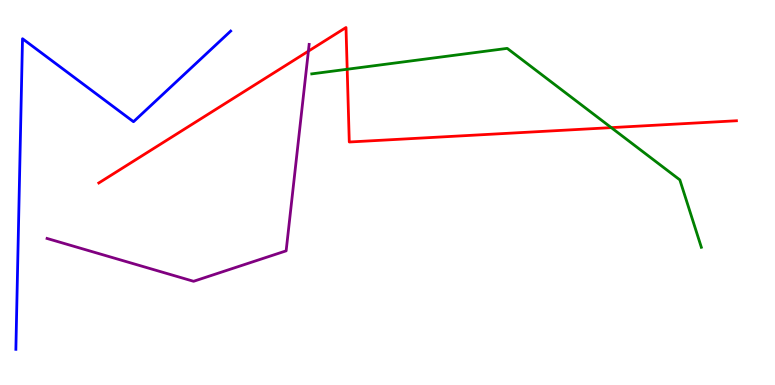[{'lines': ['blue', 'red'], 'intersections': []}, {'lines': ['green', 'red'], 'intersections': [{'x': 4.48, 'y': 8.2}, {'x': 7.89, 'y': 6.69}]}, {'lines': ['purple', 'red'], 'intersections': [{'x': 3.98, 'y': 8.67}]}, {'lines': ['blue', 'green'], 'intersections': []}, {'lines': ['blue', 'purple'], 'intersections': []}, {'lines': ['green', 'purple'], 'intersections': []}]